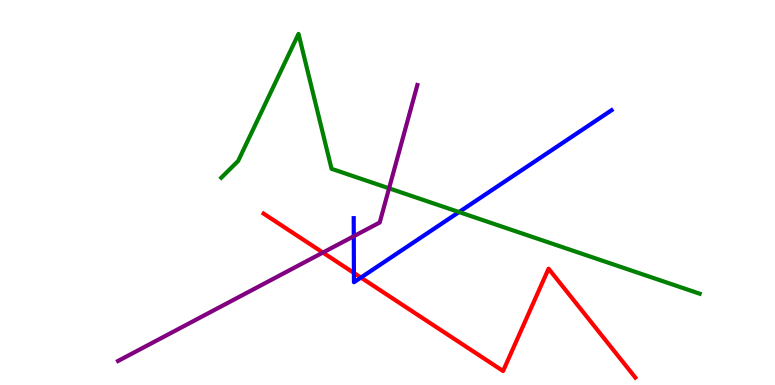[{'lines': ['blue', 'red'], 'intersections': [{'x': 4.57, 'y': 2.91}, {'x': 4.66, 'y': 2.79}]}, {'lines': ['green', 'red'], 'intersections': []}, {'lines': ['purple', 'red'], 'intersections': [{'x': 4.17, 'y': 3.44}]}, {'lines': ['blue', 'green'], 'intersections': [{'x': 5.92, 'y': 4.49}]}, {'lines': ['blue', 'purple'], 'intersections': [{'x': 4.56, 'y': 3.86}]}, {'lines': ['green', 'purple'], 'intersections': [{'x': 5.02, 'y': 5.11}]}]